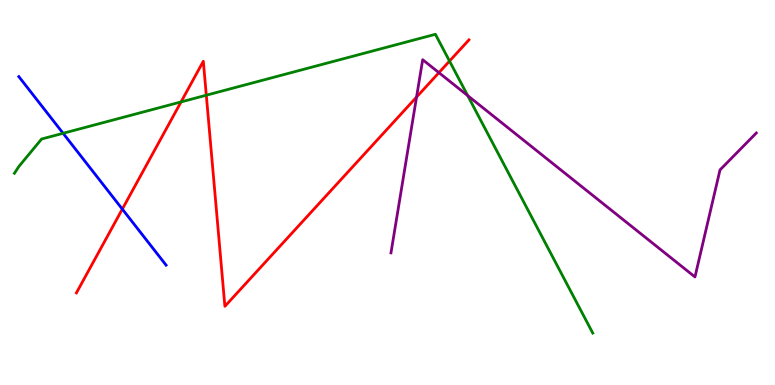[{'lines': ['blue', 'red'], 'intersections': [{'x': 1.58, 'y': 4.57}]}, {'lines': ['green', 'red'], 'intersections': [{'x': 2.34, 'y': 7.35}, {'x': 2.66, 'y': 7.53}, {'x': 5.8, 'y': 8.41}]}, {'lines': ['purple', 'red'], 'intersections': [{'x': 5.37, 'y': 7.48}, {'x': 5.66, 'y': 8.11}]}, {'lines': ['blue', 'green'], 'intersections': [{'x': 0.814, 'y': 6.54}]}, {'lines': ['blue', 'purple'], 'intersections': []}, {'lines': ['green', 'purple'], 'intersections': [{'x': 6.04, 'y': 7.52}]}]